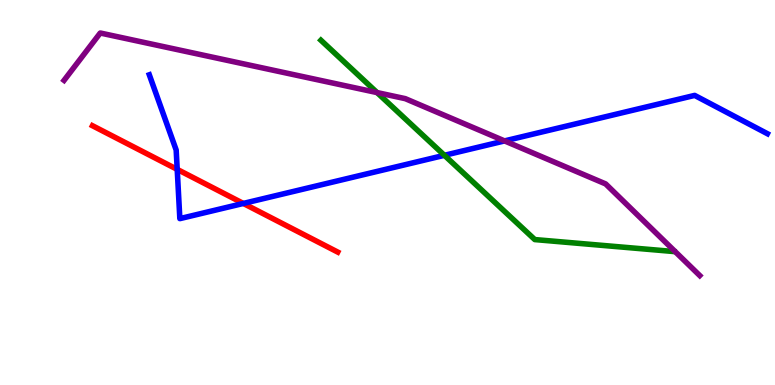[{'lines': ['blue', 'red'], 'intersections': [{'x': 2.29, 'y': 5.6}, {'x': 3.14, 'y': 4.72}]}, {'lines': ['green', 'red'], 'intersections': []}, {'lines': ['purple', 'red'], 'intersections': []}, {'lines': ['blue', 'green'], 'intersections': [{'x': 5.73, 'y': 5.97}]}, {'lines': ['blue', 'purple'], 'intersections': [{'x': 6.51, 'y': 6.34}]}, {'lines': ['green', 'purple'], 'intersections': [{'x': 4.87, 'y': 7.6}]}]